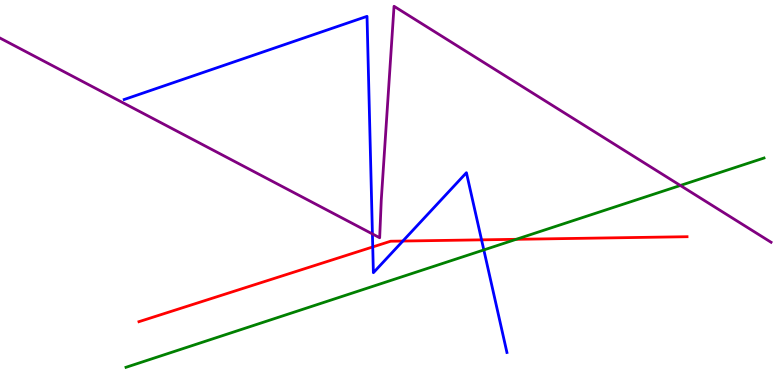[{'lines': ['blue', 'red'], 'intersections': [{'x': 4.81, 'y': 3.59}, {'x': 5.2, 'y': 3.74}, {'x': 6.21, 'y': 3.77}]}, {'lines': ['green', 'red'], 'intersections': [{'x': 6.66, 'y': 3.78}]}, {'lines': ['purple', 'red'], 'intersections': []}, {'lines': ['blue', 'green'], 'intersections': [{'x': 6.24, 'y': 3.51}]}, {'lines': ['blue', 'purple'], 'intersections': [{'x': 4.81, 'y': 3.92}]}, {'lines': ['green', 'purple'], 'intersections': [{'x': 8.78, 'y': 5.18}]}]